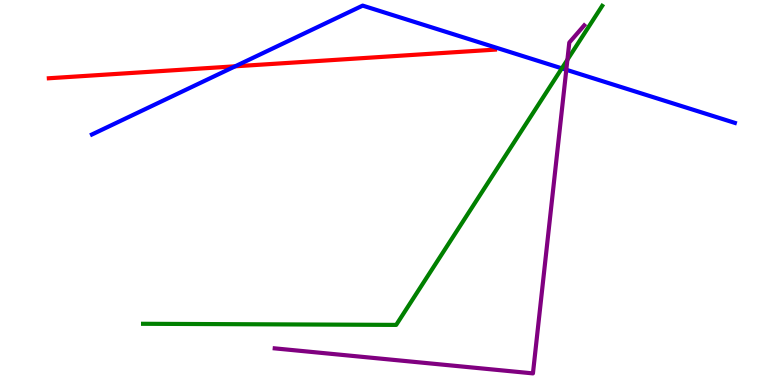[{'lines': ['blue', 'red'], 'intersections': [{'x': 3.03, 'y': 8.28}]}, {'lines': ['green', 'red'], 'intersections': []}, {'lines': ['purple', 'red'], 'intersections': []}, {'lines': ['blue', 'green'], 'intersections': [{'x': 7.25, 'y': 8.22}]}, {'lines': ['blue', 'purple'], 'intersections': [{'x': 7.31, 'y': 8.19}]}, {'lines': ['green', 'purple'], 'intersections': [{'x': 7.32, 'y': 8.45}]}]